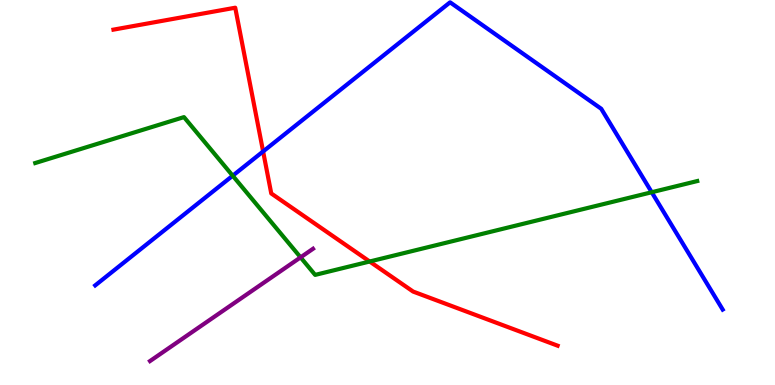[{'lines': ['blue', 'red'], 'intersections': [{'x': 3.4, 'y': 6.07}]}, {'lines': ['green', 'red'], 'intersections': [{'x': 4.77, 'y': 3.21}]}, {'lines': ['purple', 'red'], 'intersections': []}, {'lines': ['blue', 'green'], 'intersections': [{'x': 3.0, 'y': 5.44}, {'x': 8.41, 'y': 5.01}]}, {'lines': ['blue', 'purple'], 'intersections': []}, {'lines': ['green', 'purple'], 'intersections': [{'x': 3.88, 'y': 3.32}]}]